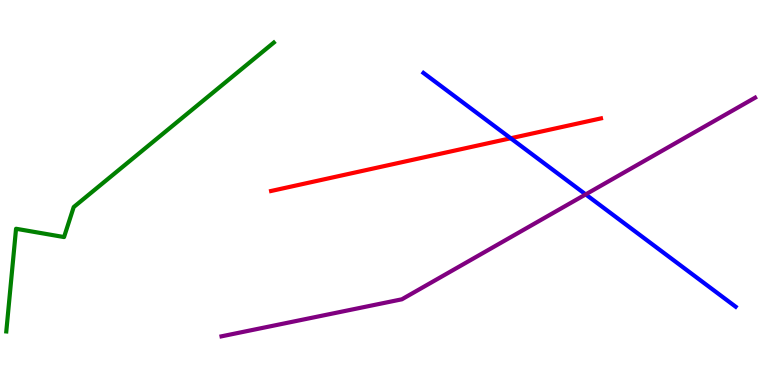[{'lines': ['blue', 'red'], 'intersections': [{'x': 6.59, 'y': 6.41}]}, {'lines': ['green', 'red'], 'intersections': []}, {'lines': ['purple', 'red'], 'intersections': []}, {'lines': ['blue', 'green'], 'intersections': []}, {'lines': ['blue', 'purple'], 'intersections': [{'x': 7.56, 'y': 4.95}]}, {'lines': ['green', 'purple'], 'intersections': []}]